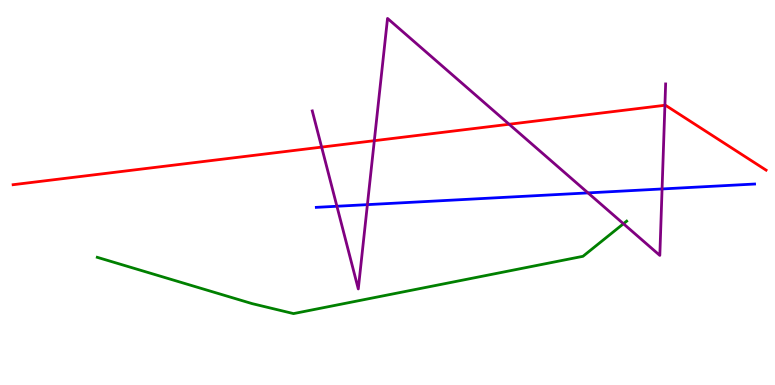[{'lines': ['blue', 'red'], 'intersections': []}, {'lines': ['green', 'red'], 'intersections': []}, {'lines': ['purple', 'red'], 'intersections': [{'x': 4.15, 'y': 6.18}, {'x': 4.83, 'y': 6.35}, {'x': 6.57, 'y': 6.77}, {'x': 8.58, 'y': 7.27}]}, {'lines': ['blue', 'green'], 'intersections': []}, {'lines': ['blue', 'purple'], 'intersections': [{'x': 4.35, 'y': 4.64}, {'x': 4.74, 'y': 4.68}, {'x': 7.59, 'y': 4.99}, {'x': 8.54, 'y': 5.09}]}, {'lines': ['green', 'purple'], 'intersections': [{'x': 8.04, 'y': 4.19}]}]